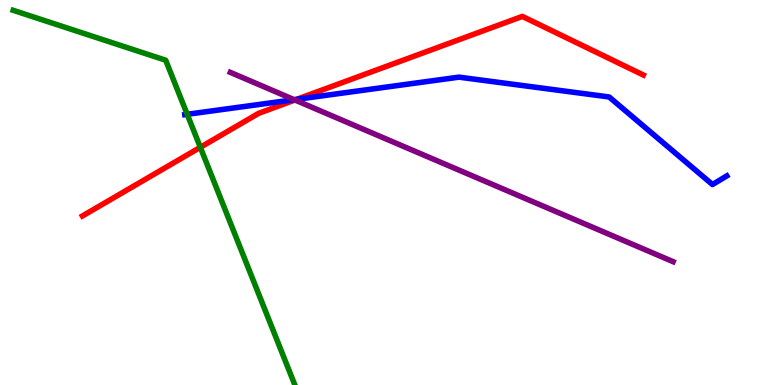[{'lines': ['blue', 'red'], 'intersections': [{'x': 3.83, 'y': 7.42}]}, {'lines': ['green', 'red'], 'intersections': [{'x': 2.58, 'y': 6.17}]}, {'lines': ['purple', 'red'], 'intersections': [{'x': 3.81, 'y': 7.4}]}, {'lines': ['blue', 'green'], 'intersections': [{'x': 2.42, 'y': 7.03}]}, {'lines': ['blue', 'purple'], 'intersections': [{'x': 3.8, 'y': 7.41}]}, {'lines': ['green', 'purple'], 'intersections': []}]